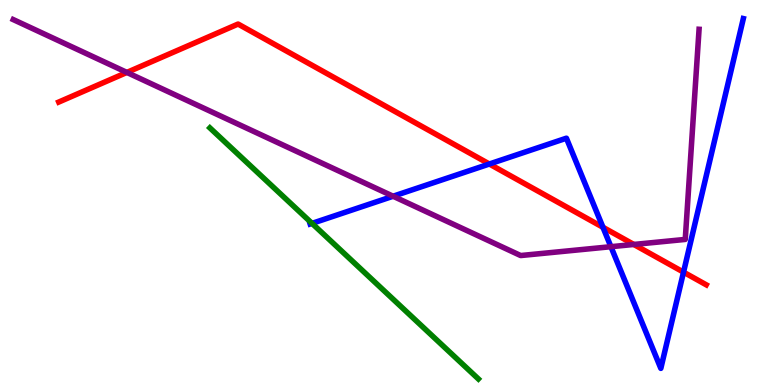[{'lines': ['blue', 'red'], 'intersections': [{'x': 6.31, 'y': 5.74}, {'x': 7.78, 'y': 4.1}, {'x': 8.82, 'y': 2.93}]}, {'lines': ['green', 'red'], 'intersections': []}, {'lines': ['purple', 'red'], 'intersections': [{'x': 1.64, 'y': 8.12}, {'x': 8.18, 'y': 3.65}]}, {'lines': ['blue', 'green'], 'intersections': [{'x': 4.03, 'y': 4.2}]}, {'lines': ['blue', 'purple'], 'intersections': [{'x': 5.07, 'y': 4.9}, {'x': 7.88, 'y': 3.59}]}, {'lines': ['green', 'purple'], 'intersections': []}]